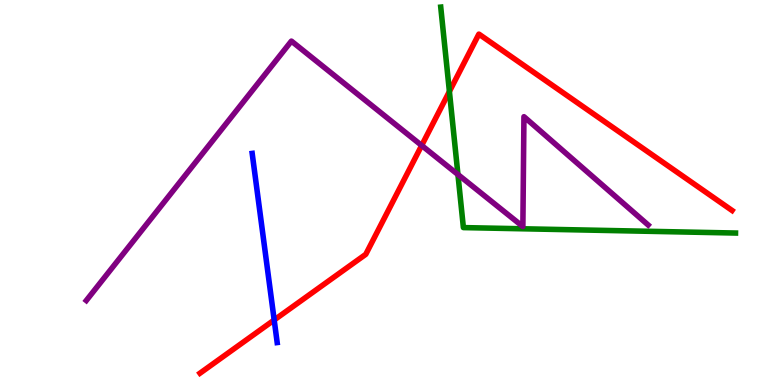[{'lines': ['blue', 'red'], 'intersections': [{'x': 3.54, 'y': 1.69}]}, {'lines': ['green', 'red'], 'intersections': [{'x': 5.8, 'y': 7.62}]}, {'lines': ['purple', 'red'], 'intersections': [{'x': 5.44, 'y': 6.22}]}, {'lines': ['blue', 'green'], 'intersections': []}, {'lines': ['blue', 'purple'], 'intersections': []}, {'lines': ['green', 'purple'], 'intersections': [{'x': 5.91, 'y': 5.47}]}]